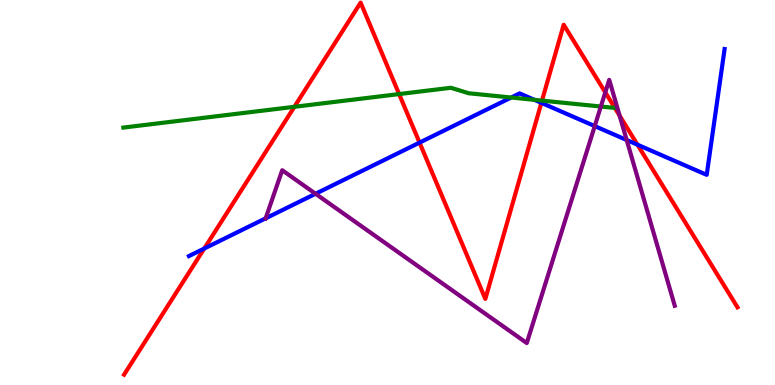[{'lines': ['blue', 'red'], 'intersections': [{'x': 2.64, 'y': 3.54}, {'x': 5.41, 'y': 6.3}, {'x': 6.99, 'y': 7.33}, {'x': 8.23, 'y': 6.24}]}, {'lines': ['green', 'red'], 'intersections': [{'x': 3.8, 'y': 7.23}, {'x': 5.15, 'y': 7.56}, {'x': 6.99, 'y': 7.39}, {'x': 7.93, 'y': 7.2}]}, {'lines': ['purple', 'red'], 'intersections': [{'x': 7.81, 'y': 7.6}, {'x': 8.0, 'y': 7.0}]}, {'lines': ['blue', 'green'], 'intersections': [{'x': 6.6, 'y': 7.47}, {'x': 6.9, 'y': 7.41}]}, {'lines': ['blue', 'purple'], 'intersections': [{'x': 3.43, 'y': 4.33}, {'x': 4.07, 'y': 4.97}, {'x': 7.67, 'y': 6.72}, {'x': 8.09, 'y': 6.36}]}, {'lines': ['green', 'purple'], 'intersections': [{'x': 7.75, 'y': 7.23}]}]